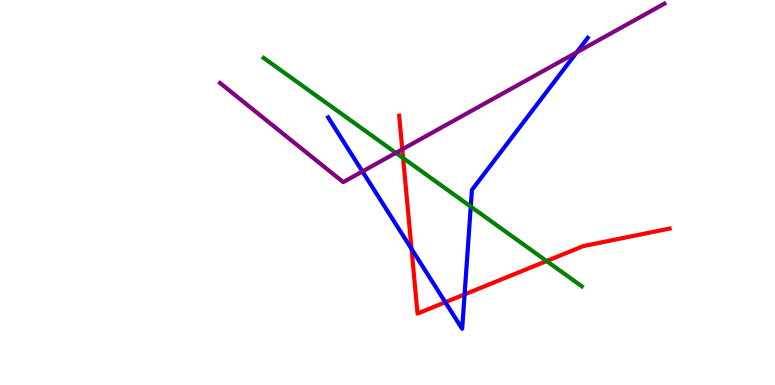[{'lines': ['blue', 'red'], 'intersections': [{'x': 5.31, 'y': 3.53}, {'x': 5.75, 'y': 2.15}, {'x': 5.99, 'y': 2.35}]}, {'lines': ['green', 'red'], 'intersections': [{'x': 5.2, 'y': 5.9}, {'x': 7.05, 'y': 3.22}]}, {'lines': ['purple', 'red'], 'intersections': [{'x': 5.19, 'y': 6.12}]}, {'lines': ['blue', 'green'], 'intersections': [{'x': 6.07, 'y': 4.63}]}, {'lines': ['blue', 'purple'], 'intersections': [{'x': 4.68, 'y': 5.55}, {'x': 7.44, 'y': 8.64}]}, {'lines': ['green', 'purple'], 'intersections': [{'x': 5.11, 'y': 6.03}]}]